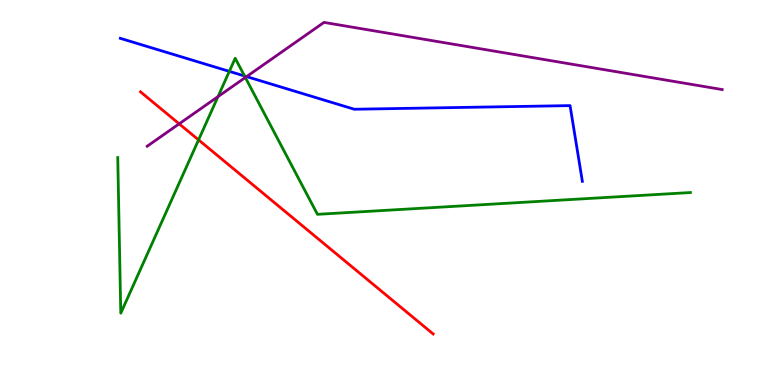[{'lines': ['blue', 'red'], 'intersections': []}, {'lines': ['green', 'red'], 'intersections': [{'x': 2.56, 'y': 6.37}]}, {'lines': ['purple', 'red'], 'intersections': [{'x': 2.31, 'y': 6.78}]}, {'lines': ['blue', 'green'], 'intersections': [{'x': 2.96, 'y': 8.15}, {'x': 3.16, 'y': 8.03}]}, {'lines': ['blue', 'purple'], 'intersections': [{'x': 3.18, 'y': 8.01}]}, {'lines': ['green', 'purple'], 'intersections': [{'x': 2.81, 'y': 7.49}, {'x': 3.17, 'y': 7.99}]}]